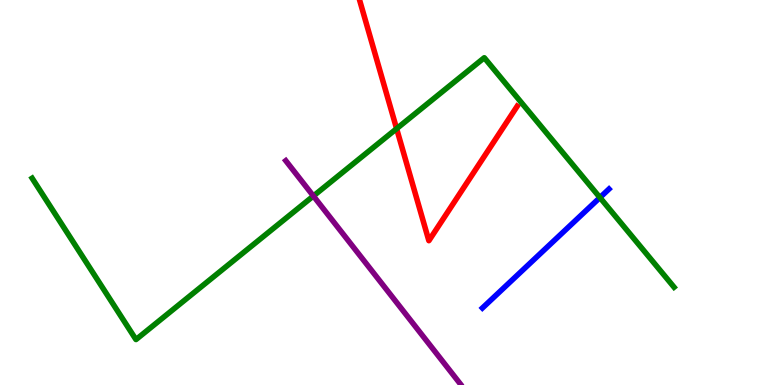[{'lines': ['blue', 'red'], 'intersections': []}, {'lines': ['green', 'red'], 'intersections': [{'x': 5.12, 'y': 6.66}]}, {'lines': ['purple', 'red'], 'intersections': []}, {'lines': ['blue', 'green'], 'intersections': [{'x': 7.74, 'y': 4.87}]}, {'lines': ['blue', 'purple'], 'intersections': []}, {'lines': ['green', 'purple'], 'intersections': [{'x': 4.04, 'y': 4.91}]}]